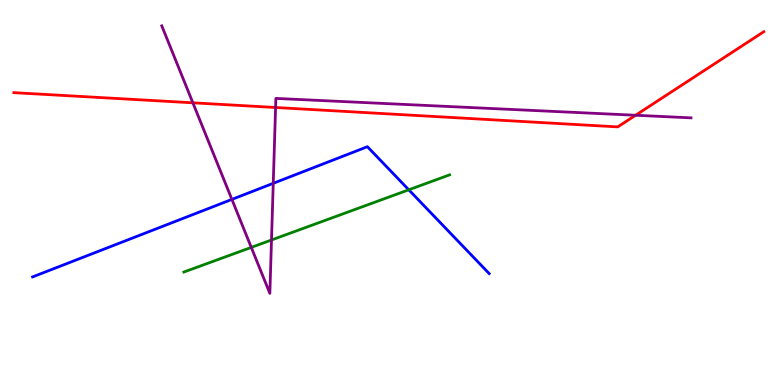[{'lines': ['blue', 'red'], 'intersections': []}, {'lines': ['green', 'red'], 'intersections': []}, {'lines': ['purple', 'red'], 'intersections': [{'x': 2.49, 'y': 7.33}, {'x': 3.56, 'y': 7.21}, {'x': 8.2, 'y': 7.01}]}, {'lines': ['blue', 'green'], 'intersections': [{'x': 5.27, 'y': 5.07}]}, {'lines': ['blue', 'purple'], 'intersections': [{'x': 2.99, 'y': 4.82}, {'x': 3.53, 'y': 5.24}]}, {'lines': ['green', 'purple'], 'intersections': [{'x': 3.24, 'y': 3.57}, {'x': 3.5, 'y': 3.77}]}]